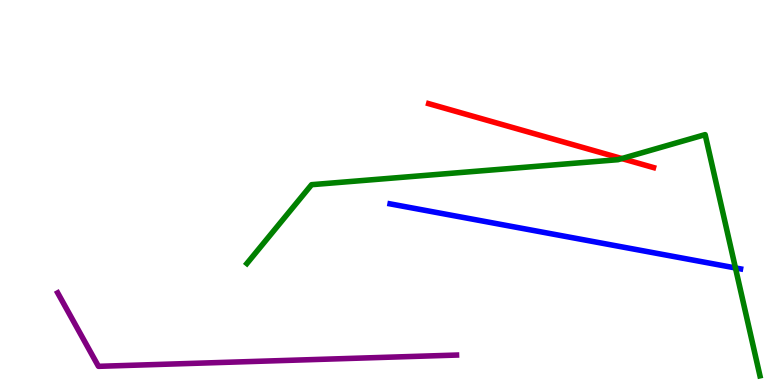[{'lines': ['blue', 'red'], 'intersections': []}, {'lines': ['green', 'red'], 'intersections': [{'x': 8.02, 'y': 5.88}]}, {'lines': ['purple', 'red'], 'intersections': []}, {'lines': ['blue', 'green'], 'intersections': [{'x': 9.49, 'y': 3.04}]}, {'lines': ['blue', 'purple'], 'intersections': []}, {'lines': ['green', 'purple'], 'intersections': []}]